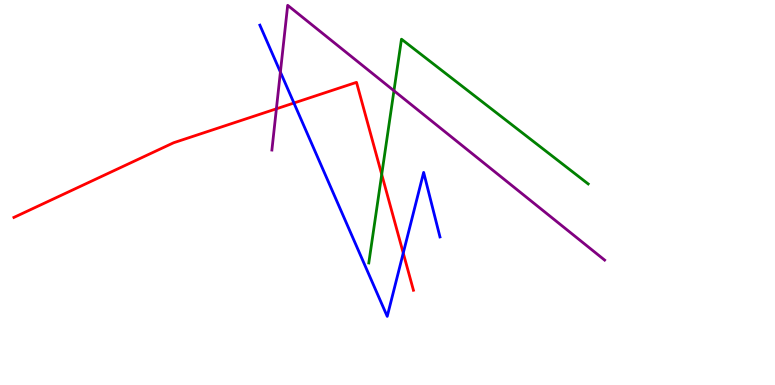[{'lines': ['blue', 'red'], 'intersections': [{'x': 3.79, 'y': 7.32}, {'x': 5.2, 'y': 3.43}]}, {'lines': ['green', 'red'], 'intersections': [{'x': 4.93, 'y': 5.47}]}, {'lines': ['purple', 'red'], 'intersections': [{'x': 3.57, 'y': 7.17}]}, {'lines': ['blue', 'green'], 'intersections': []}, {'lines': ['blue', 'purple'], 'intersections': [{'x': 3.62, 'y': 8.13}]}, {'lines': ['green', 'purple'], 'intersections': [{'x': 5.08, 'y': 7.64}]}]